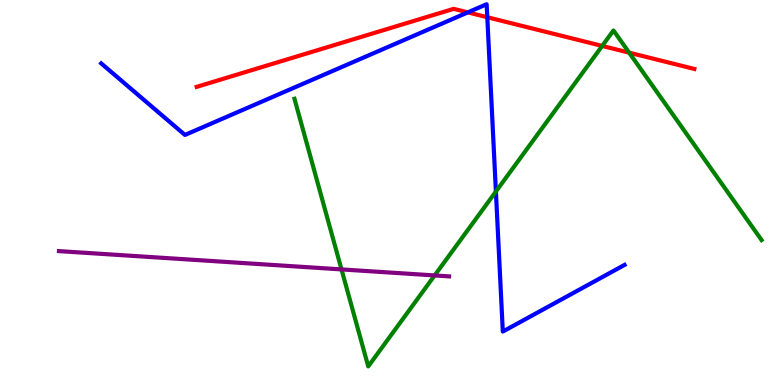[{'lines': ['blue', 'red'], 'intersections': [{'x': 6.04, 'y': 9.68}, {'x': 6.29, 'y': 9.55}]}, {'lines': ['green', 'red'], 'intersections': [{'x': 7.77, 'y': 8.81}, {'x': 8.12, 'y': 8.63}]}, {'lines': ['purple', 'red'], 'intersections': []}, {'lines': ['blue', 'green'], 'intersections': [{'x': 6.4, 'y': 5.03}]}, {'lines': ['blue', 'purple'], 'intersections': []}, {'lines': ['green', 'purple'], 'intersections': [{'x': 4.41, 'y': 3.0}, {'x': 5.61, 'y': 2.85}]}]